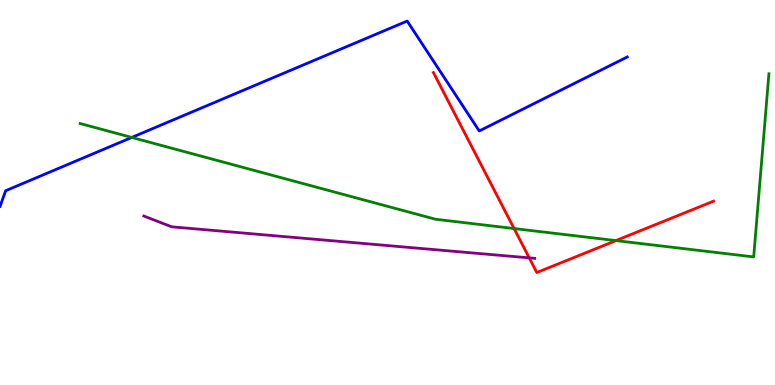[{'lines': ['blue', 'red'], 'intersections': []}, {'lines': ['green', 'red'], 'intersections': [{'x': 6.63, 'y': 4.06}, {'x': 7.95, 'y': 3.75}]}, {'lines': ['purple', 'red'], 'intersections': [{'x': 6.83, 'y': 3.3}]}, {'lines': ['blue', 'green'], 'intersections': [{'x': 1.7, 'y': 6.43}]}, {'lines': ['blue', 'purple'], 'intersections': []}, {'lines': ['green', 'purple'], 'intersections': []}]